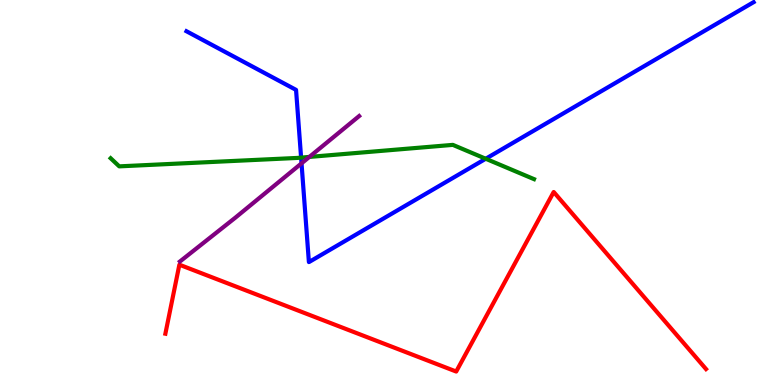[{'lines': ['blue', 'red'], 'intersections': []}, {'lines': ['green', 'red'], 'intersections': []}, {'lines': ['purple', 'red'], 'intersections': []}, {'lines': ['blue', 'green'], 'intersections': [{'x': 3.89, 'y': 5.91}, {'x': 6.27, 'y': 5.88}]}, {'lines': ['blue', 'purple'], 'intersections': [{'x': 3.89, 'y': 5.76}]}, {'lines': ['green', 'purple'], 'intersections': [{'x': 3.99, 'y': 5.92}]}]